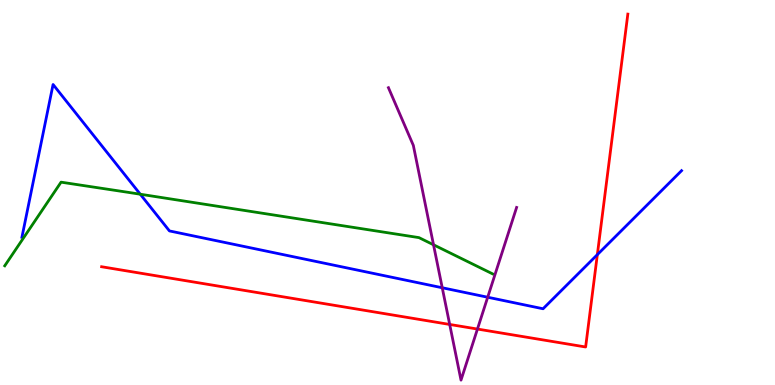[{'lines': ['blue', 'red'], 'intersections': [{'x': 7.71, 'y': 3.39}]}, {'lines': ['green', 'red'], 'intersections': []}, {'lines': ['purple', 'red'], 'intersections': [{'x': 5.8, 'y': 1.57}, {'x': 6.16, 'y': 1.45}]}, {'lines': ['blue', 'green'], 'intersections': [{'x': 1.81, 'y': 4.96}]}, {'lines': ['blue', 'purple'], 'intersections': [{'x': 5.71, 'y': 2.53}, {'x': 6.29, 'y': 2.28}]}, {'lines': ['green', 'purple'], 'intersections': [{'x': 5.59, 'y': 3.64}]}]